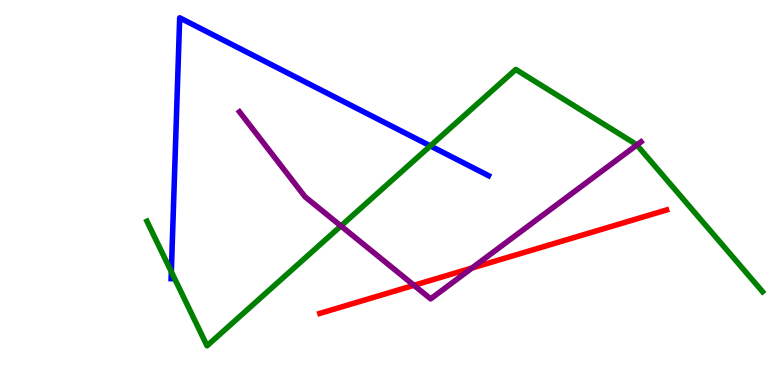[{'lines': ['blue', 'red'], 'intersections': []}, {'lines': ['green', 'red'], 'intersections': []}, {'lines': ['purple', 'red'], 'intersections': [{'x': 5.34, 'y': 2.59}, {'x': 6.09, 'y': 3.04}]}, {'lines': ['blue', 'green'], 'intersections': [{'x': 2.21, 'y': 2.94}, {'x': 5.55, 'y': 6.21}]}, {'lines': ['blue', 'purple'], 'intersections': []}, {'lines': ['green', 'purple'], 'intersections': [{'x': 4.4, 'y': 4.13}, {'x': 8.22, 'y': 6.23}]}]